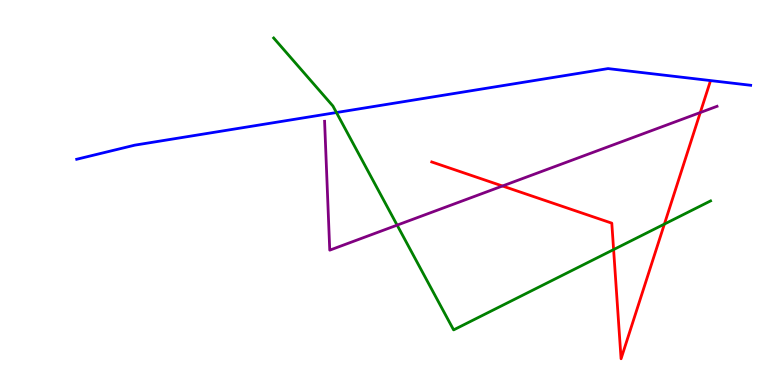[{'lines': ['blue', 'red'], 'intersections': []}, {'lines': ['green', 'red'], 'intersections': [{'x': 7.92, 'y': 3.52}, {'x': 8.57, 'y': 4.18}]}, {'lines': ['purple', 'red'], 'intersections': [{'x': 6.48, 'y': 5.17}, {'x': 9.04, 'y': 7.08}]}, {'lines': ['blue', 'green'], 'intersections': [{'x': 4.34, 'y': 7.08}]}, {'lines': ['blue', 'purple'], 'intersections': []}, {'lines': ['green', 'purple'], 'intersections': [{'x': 5.12, 'y': 4.15}]}]